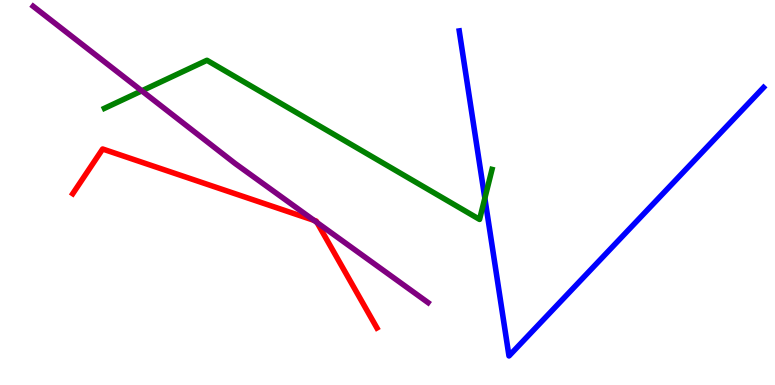[{'lines': ['blue', 'red'], 'intersections': []}, {'lines': ['green', 'red'], 'intersections': []}, {'lines': ['purple', 'red'], 'intersections': [{'x': 4.05, 'y': 4.28}, {'x': 4.09, 'y': 4.22}]}, {'lines': ['blue', 'green'], 'intersections': [{'x': 6.26, 'y': 4.85}]}, {'lines': ['blue', 'purple'], 'intersections': []}, {'lines': ['green', 'purple'], 'intersections': [{'x': 1.83, 'y': 7.64}]}]